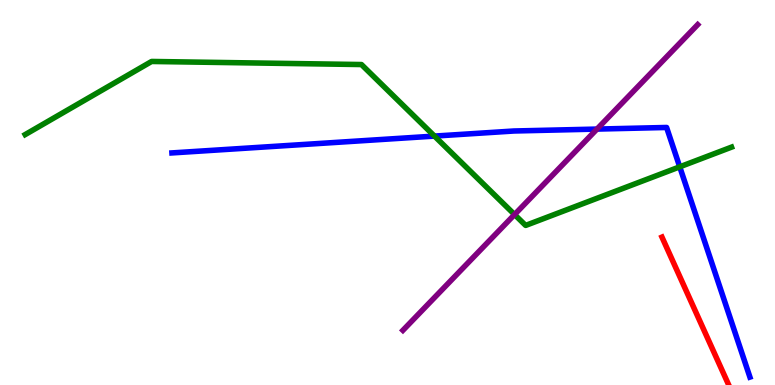[{'lines': ['blue', 'red'], 'intersections': []}, {'lines': ['green', 'red'], 'intersections': []}, {'lines': ['purple', 'red'], 'intersections': []}, {'lines': ['blue', 'green'], 'intersections': [{'x': 5.61, 'y': 6.47}, {'x': 8.77, 'y': 5.67}]}, {'lines': ['blue', 'purple'], 'intersections': [{'x': 7.7, 'y': 6.65}]}, {'lines': ['green', 'purple'], 'intersections': [{'x': 6.64, 'y': 4.43}]}]